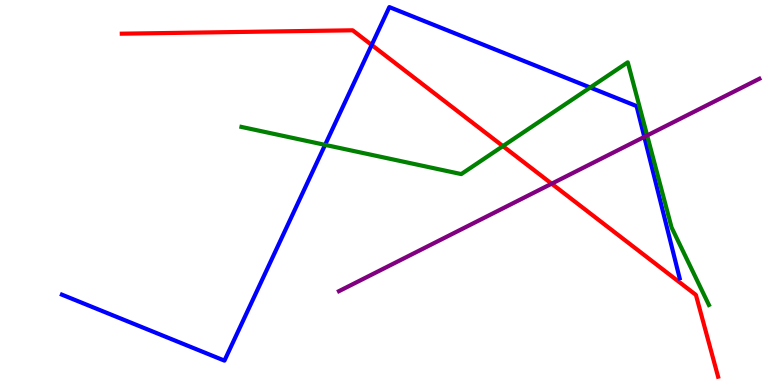[{'lines': ['blue', 'red'], 'intersections': [{'x': 4.8, 'y': 8.83}]}, {'lines': ['green', 'red'], 'intersections': [{'x': 6.49, 'y': 6.2}]}, {'lines': ['purple', 'red'], 'intersections': [{'x': 7.12, 'y': 5.23}]}, {'lines': ['blue', 'green'], 'intersections': [{'x': 4.19, 'y': 6.24}, {'x': 7.62, 'y': 7.73}]}, {'lines': ['blue', 'purple'], 'intersections': [{'x': 8.31, 'y': 6.44}]}, {'lines': ['green', 'purple'], 'intersections': [{'x': 8.35, 'y': 6.48}]}]